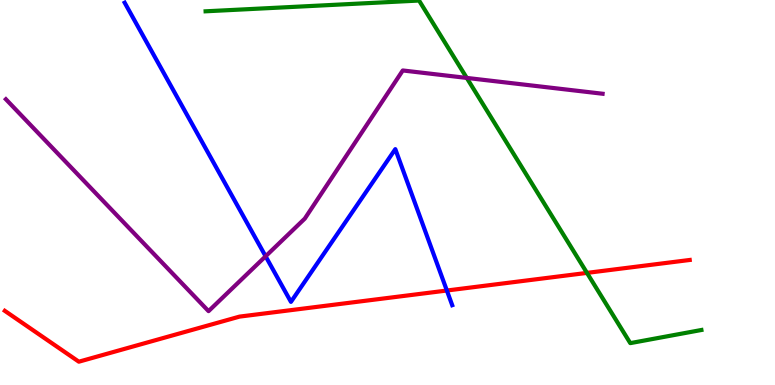[{'lines': ['blue', 'red'], 'intersections': [{'x': 5.77, 'y': 2.45}]}, {'lines': ['green', 'red'], 'intersections': [{'x': 7.57, 'y': 2.91}]}, {'lines': ['purple', 'red'], 'intersections': []}, {'lines': ['blue', 'green'], 'intersections': []}, {'lines': ['blue', 'purple'], 'intersections': [{'x': 3.43, 'y': 3.34}]}, {'lines': ['green', 'purple'], 'intersections': [{'x': 6.02, 'y': 7.98}]}]